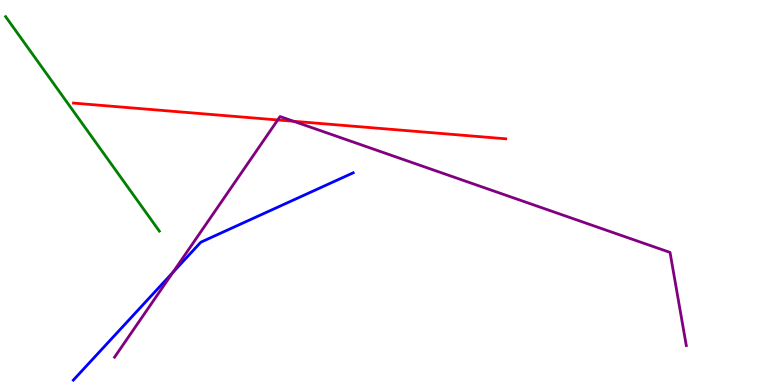[{'lines': ['blue', 'red'], 'intersections': []}, {'lines': ['green', 'red'], 'intersections': []}, {'lines': ['purple', 'red'], 'intersections': [{'x': 3.58, 'y': 6.88}, {'x': 3.79, 'y': 6.85}]}, {'lines': ['blue', 'green'], 'intersections': []}, {'lines': ['blue', 'purple'], 'intersections': [{'x': 2.23, 'y': 2.92}]}, {'lines': ['green', 'purple'], 'intersections': []}]